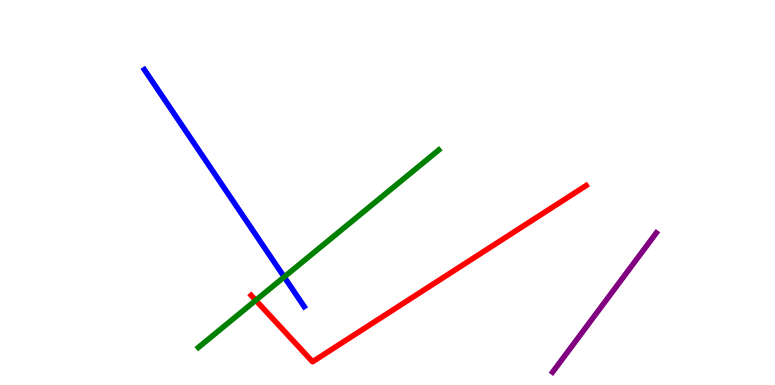[{'lines': ['blue', 'red'], 'intersections': []}, {'lines': ['green', 'red'], 'intersections': [{'x': 3.3, 'y': 2.2}]}, {'lines': ['purple', 'red'], 'intersections': []}, {'lines': ['blue', 'green'], 'intersections': [{'x': 3.67, 'y': 2.81}]}, {'lines': ['blue', 'purple'], 'intersections': []}, {'lines': ['green', 'purple'], 'intersections': []}]